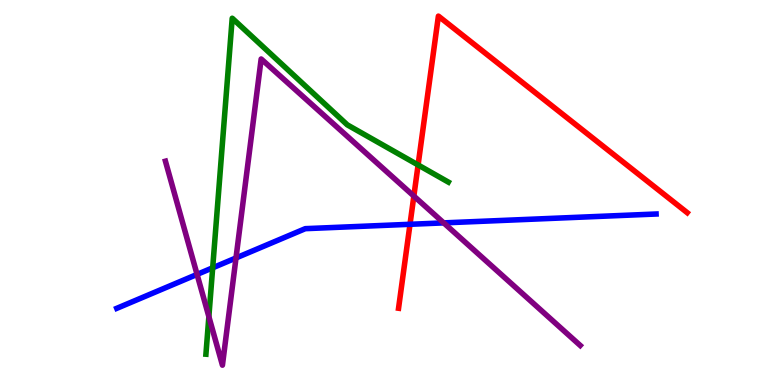[{'lines': ['blue', 'red'], 'intersections': [{'x': 5.29, 'y': 4.17}]}, {'lines': ['green', 'red'], 'intersections': [{'x': 5.39, 'y': 5.72}]}, {'lines': ['purple', 'red'], 'intersections': [{'x': 5.34, 'y': 4.91}]}, {'lines': ['blue', 'green'], 'intersections': [{'x': 2.74, 'y': 3.04}]}, {'lines': ['blue', 'purple'], 'intersections': [{'x': 2.54, 'y': 2.87}, {'x': 3.05, 'y': 3.3}, {'x': 5.73, 'y': 4.21}]}, {'lines': ['green', 'purple'], 'intersections': [{'x': 2.7, 'y': 1.78}]}]